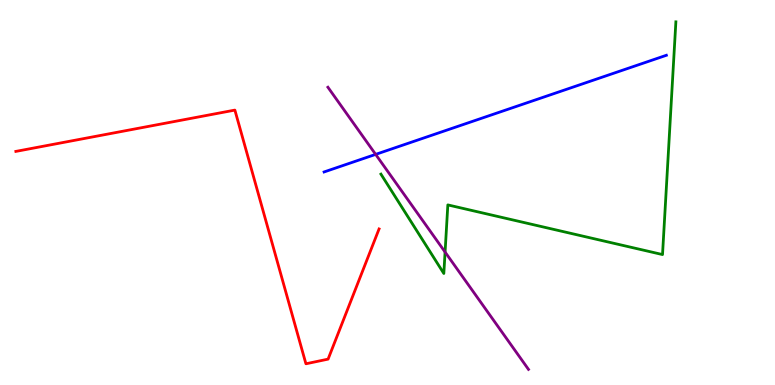[{'lines': ['blue', 'red'], 'intersections': []}, {'lines': ['green', 'red'], 'intersections': []}, {'lines': ['purple', 'red'], 'intersections': []}, {'lines': ['blue', 'green'], 'intersections': []}, {'lines': ['blue', 'purple'], 'intersections': [{'x': 4.85, 'y': 5.99}]}, {'lines': ['green', 'purple'], 'intersections': [{'x': 5.74, 'y': 3.45}]}]